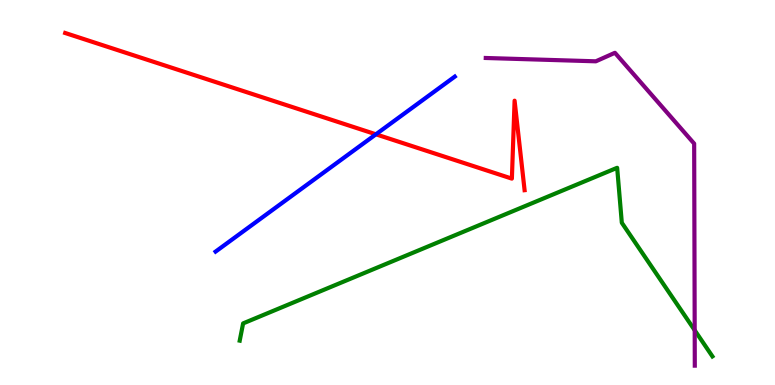[{'lines': ['blue', 'red'], 'intersections': [{'x': 4.85, 'y': 6.51}]}, {'lines': ['green', 'red'], 'intersections': []}, {'lines': ['purple', 'red'], 'intersections': []}, {'lines': ['blue', 'green'], 'intersections': []}, {'lines': ['blue', 'purple'], 'intersections': []}, {'lines': ['green', 'purple'], 'intersections': [{'x': 8.96, 'y': 1.42}]}]